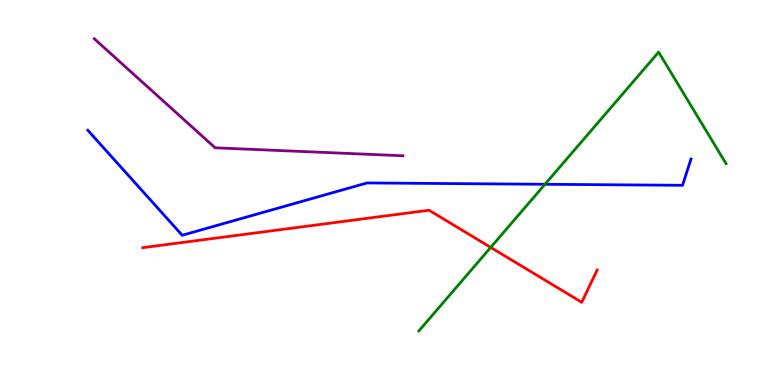[{'lines': ['blue', 'red'], 'intersections': []}, {'lines': ['green', 'red'], 'intersections': [{'x': 6.33, 'y': 3.57}]}, {'lines': ['purple', 'red'], 'intersections': []}, {'lines': ['blue', 'green'], 'intersections': [{'x': 7.03, 'y': 5.21}]}, {'lines': ['blue', 'purple'], 'intersections': []}, {'lines': ['green', 'purple'], 'intersections': []}]